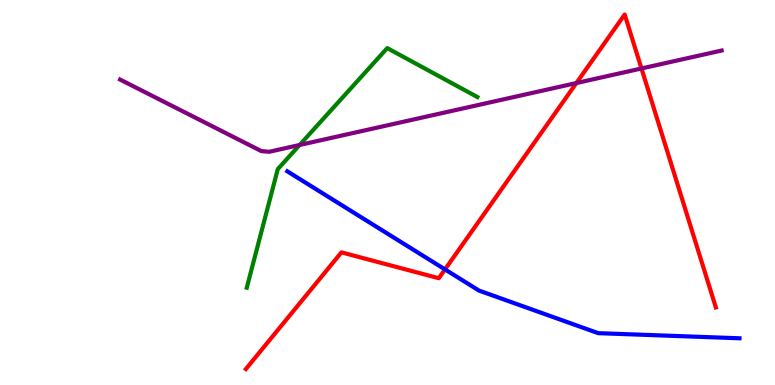[{'lines': ['blue', 'red'], 'intersections': [{'x': 5.74, 'y': 3.0}]}, {'lines': ['green', 'red'], 'intersections': []}, {'lines': ['purple', 'red'], 'intersections': [{'x': 7.44, 'y': 7.84}, {'x': 8.28, 'y': 8.22}]}, {'lines': ['blue', 'green'], 'intersections': []}, {'lines': ['blue', 'purple'], 'intersections': []}, {'lines': ['green', 'purple'], 'intersections': [{'x': 3.87, 'y': 6.23}]}]